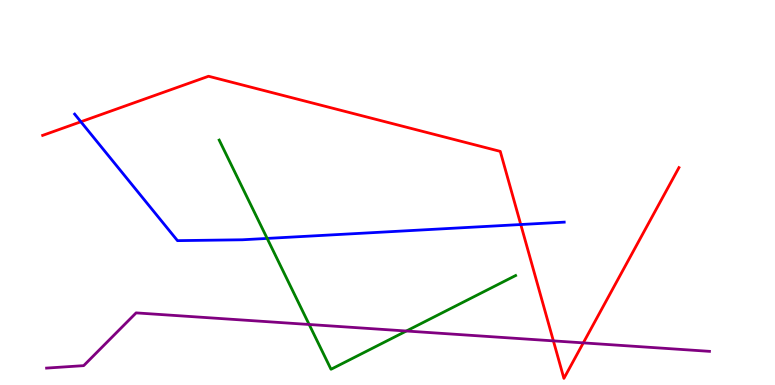[{'lines': ['blue', 'red'], 'intersections': [{'x': 1.04, 'y': 6.84}, {'x': 6.72, 'y': 4.17}]}, {'lines': ['green', 'red'], 'intersections': []}, {'lines': ['purple', 'red'], 'intersections': [{'x': 7.14, 'y': 1.15}, {'x': 7.53, 'y': 1.09}]}, {'lines': ['blue', 'green'], 'intersections': [{'x': 3.45, 'y': 3.81}]}, {'lines': ['blue', 'purple'], 'intersections': []}, {'lines': ['green', 'purple'], 'intersections': [{'x': 3.99, 'y': 1.57}, {'x': 5.24, 'y': 1.4}]}]